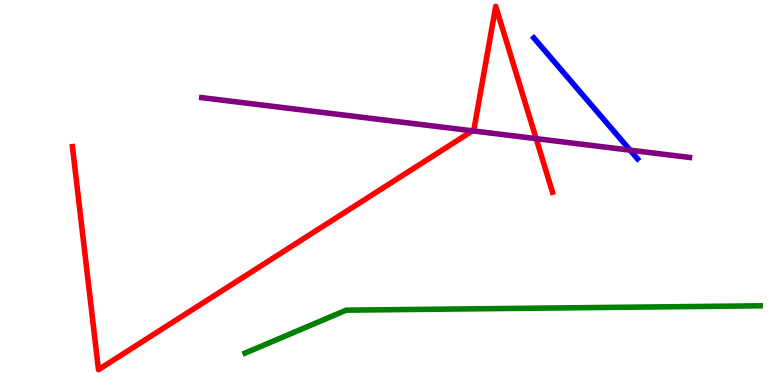[{'lines': ['blue', 'red'], 'intersections': []}, {'lines': ['green', 'red'], 'intersections': []}, {'lines': ['purple', 'red'], 'intersections': [{'x': 6.1, 'y': 6.6}, {'x': 6.92, 'y': 6.4}]}, {'lines': ['blue', 'green'], 'intersections': []}, {'lines': ['blue', 'purple'], 'intersections': [{'x': 8.13, 'y': 6.1}]}, {'lines': ['green', 'purple'], 'intersections': []}]